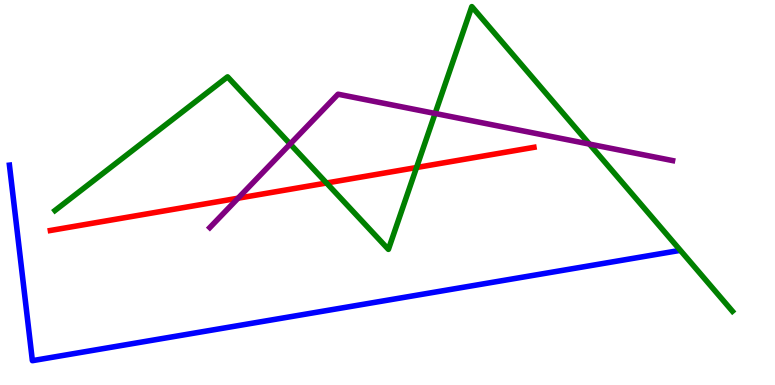[{'lines': ['blue', 'red'], 'intersections': []}, {'lines': ['green', 'red'], 'intersections': [{'x': 4.21, 'y': 5.25}, {'x': 5.37, 'y': 5.65}]}, {'lines': ['purple', 'red'], 'intersections': [{'x': 3.07, 'y': 4.85}]}, {'lines': ['blue', 'green'], 'intersections': []}, {'lines': ['blue', 'purple'], 'intersections': []}, {'lines': ['green', 'purple'], 'intersections': [{'x': 3.74, 'y': 6.26}, {'x': 5.61, 'y': 7.05}, {'x': 7.61, 'y': 6.26}]}]